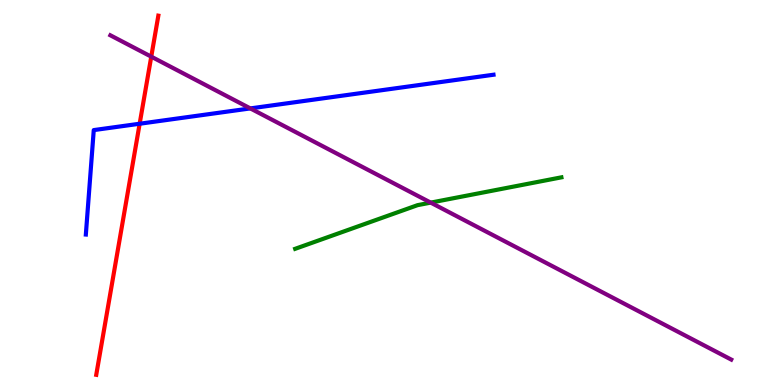[{'lines': ['blue', 'red'], 'intersections': [{'x': 1.8, 'y': 6.79}]}, {'lines': ['green', 'red'], 'intersections': []}, {'lines': ['purple', 'red'], 'intersections': [{'x': 1.95, 'y': 8.53}]}, {'lines': ['blue', 'green'], 'intersections': []}, {'lines': ['blue', 'purple'], 'intersections': [{'x': 3.23, 'y': 7.18}]}, {'lines': ['green', 'purple'], 'intersections': [{'x': 5.56, 'y': 4.74}]}]